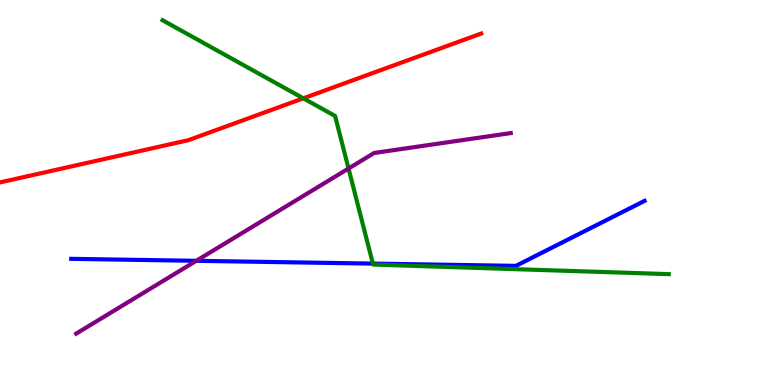[{'lines': ['blue', 'red'], 'intersections': []}, {'lines': ['green', 'red'], 'intersections': [{'x': 3.91, 'y': 7.45}]}, {'lines': ['purple', 'red'], 'intersections': []}, {'lines': ['blue', 'green'], 'intersections': [{'x': 4.81, 'y': 3.15}]}, {'lines': ['blue', 'purple'], 'intersections': [{'x': 2.53, 'y': 3.23}]}, {'lines': ['green', 'purple'], 'intersections': [{'x': 4.5, 'y': 5.62}]}]